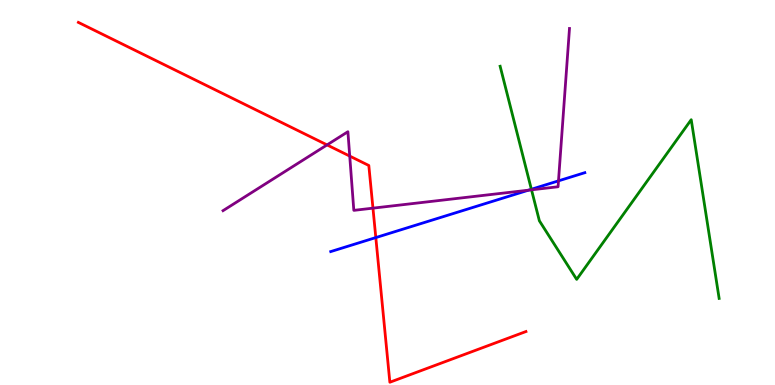[{'lines': ['blue', 'red'], 'intersections': [{'x': 4.85, 'y': 3.83}]}, {'lines': ['green', 'red'], 'intersections': []}, {'lines': ['purple', 'red'], 'intersections': [{'x': 4.22, 'y': 6.24}, {'x': 4.51, 'y': 5.95}, {'x': 4.81, 'y': 4.59}]}, {'lines': ['blue', 'green'], 'intersections': [{'x': 6.86, 'y': 5.08}]}, {'lines': ['blue', 'purple'], 'intersections': [{'x': 6.82, 'y': 5.06}, {'x': 7.21, 'y': 5.3}]}, {'lines': ['green', 'purple'], 'intersections': [{'x': 6.86, 'y': 5.07}]}]